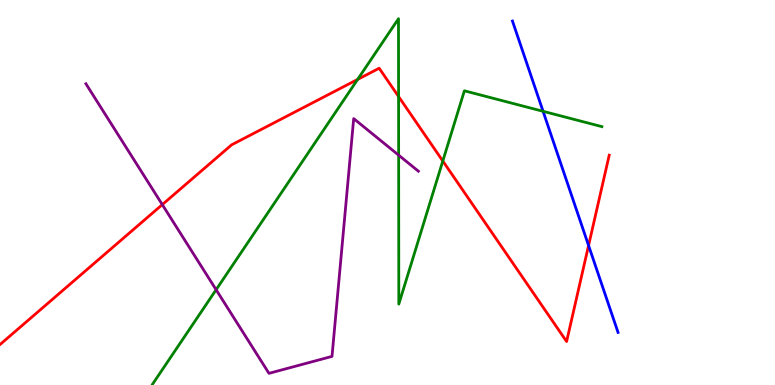[{'lines': ['blue', 'red'], 'intersections': [{'x': 7.59, 'y': 3.62}]}, {'lines': ['green', 'red'], 'intersections': [{'x': 4.61, 'y': 7.94}, {'x': 5.14, 'y': 7.49}, {'x': 5.71, 'y': 5.82}]}, {'lines': ['purple', 'red'], 'intersections': [{'x': 2.09, 'y': 4.69}]}, {'lines': ['blue', 'green'], 'intersections': [{'x': 7.01, 'y': 7.11}]}, {'lines': ['blue', 'purple'], 'intersections': []}, {'lines': ['green', 'purple'], 'intersections': [{'x': 2.79, 'y': 2.47}, {'x': 5.14, 'y': 5.97}]}]